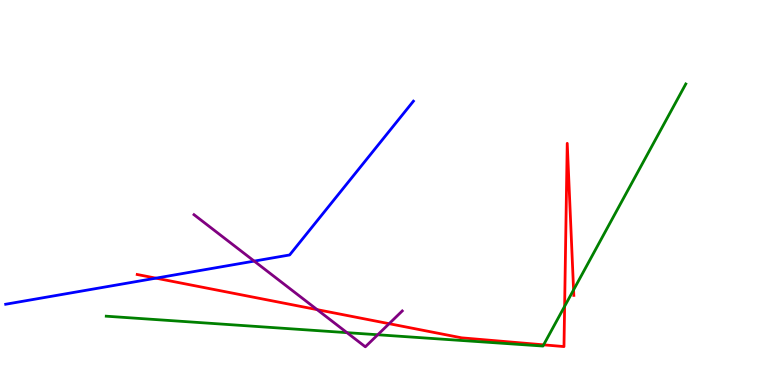[{'lines': ['blue', 'red'], 'intersections': [{'x': 2.01, 'y': 2.78}]}, {'lines': ['green', 'red'], 'intersections': [{'x': 7.01, 'y': 1.04}, {'x': 7.29, 'y': 2.04}, {'x': 7.4, 'y': 2.47}]}, {'lines': ['purple', 'red'], 'intersections': [{'x': 4.09, 'y': 1.96}, {'x': 5.02, 'y': 1.59}]}, {'lines': ['blue', 'green'], 'intersections': []}, {'lines': ['blue', 'purple'], 'intersections': [{'x': 3.28, 'y': 3.22}]}, {'lines': ['green', 'purple'], 'intersections': [{'x': 4.48, 'y': 1.36}, {'x': 4.87, 'y': 1.31}]}]